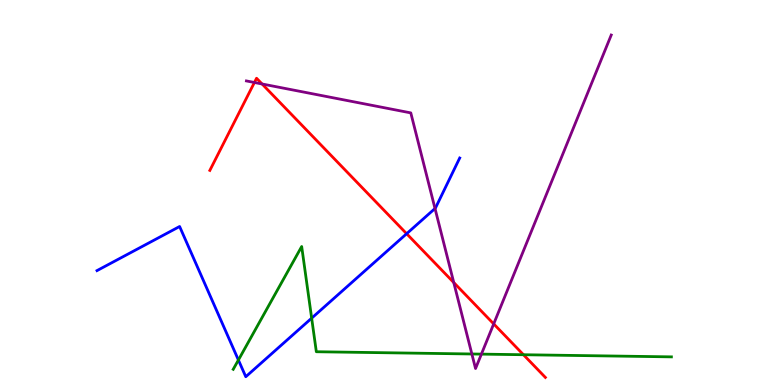[{'lines': ['blue', 'red'], 'intersections': [{'x': 5.25, 'y': 3.93}]}, {'lines': ['green', 'red'], 'intersections': [{'x': 6.75, 'y': 0.786}]}, {'lines': ['purple', 'red'], 'intersections': [{'x': 3.28, 'y': 7.86}, {'x': 3.38, 'y': 7.82}, {'x': 5.86, 'y': 2.66}, {'x': 6.37, 'y': 1.59}]}, {'lines': ['blue', 'green'], 'intersections': [{'x': 3.08, 'y': 0.649}, {'x': 4.02, 'y': 1.74}]}, {'lines': ['blue', 'purple'], 'intersections': [{'x': 5.61, 'y': 4.58}]}, {'lines': ['green', 'purple'], 'intersections': [{'x': 6.09, 'y': 0.806}, {'x': 6.21, 'y': 0.802}]}]